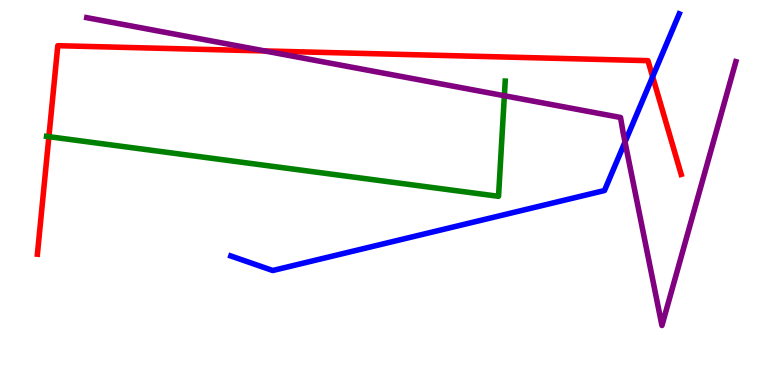[{'lines': ['blue', 'red'], 'intersections': [{'x': 8.42, 'y': 8.01}]}, {'lines': ['green', 'red'], 'intersections': [{'x': 0.631, 'y': 6.45}]}, {'lines': ['purple', 'red'], 'intersections': [{'x': 3.42, 'y': 8.68}]}, {'lines': ['blue', 'green'], 'intersections': []}, {'lines': ['blue', 'purple'], 'intersections': [{'x': 8.06, 'y': 6.31}]}, {'lines': ['green', 'purple'], 'intersections': [{'x': 6.51, 'y': 7.51}]}]